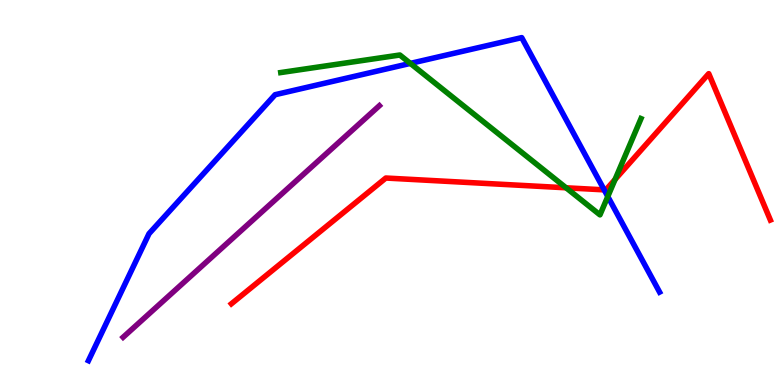[{'lines': ['blue', 'red'], 'intersections': [{'x': 7.8, 'y': 5.07}]}, {'lines': ['green', 'red'], 'intersections': [{'x': 7.3, 'y': 5.12}, {'x': 7.94, 'y': 5.34}]}, {'lines': ['purple', 'red'], 'intersections': []}, {'lines': ['blue', 'green'], 'intersections': [{'x': 5.29, 'y': 8.35}, {'x': 7.84, 'y': 4.9}]}, {'lines': ['blue', 'purple'], 'intersections': []}, {'lines': ['green', 'purple'], 'intersections': []}]